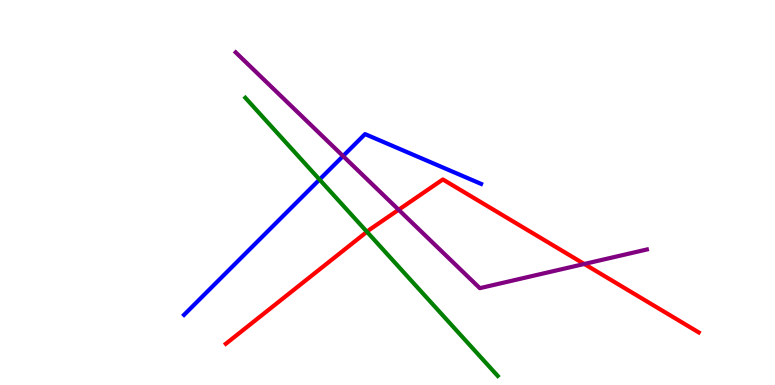[{'lines': ['blue', 'red'], 'intersections': []}, {'lines': ['green', 'red'], 'intersections': [{'x': 4.73, 'y': 3.98}]}, {'lines': ['purple', 'red'], 'intersections': [{'x': 5.14, 'y': 4.55}, {'x': 7.54, 'y': 3.14}]}, {'lines': ['blue', 'green'], 'intersections': [{'x': 4.12, 'y': 5.34}]}, {'lines': ['blue', 'purple'], 'intersections': [{'x': 4.43, 'y': 5.95}]}, {'lines': ['green', 'purple'], 'intersections': []}]